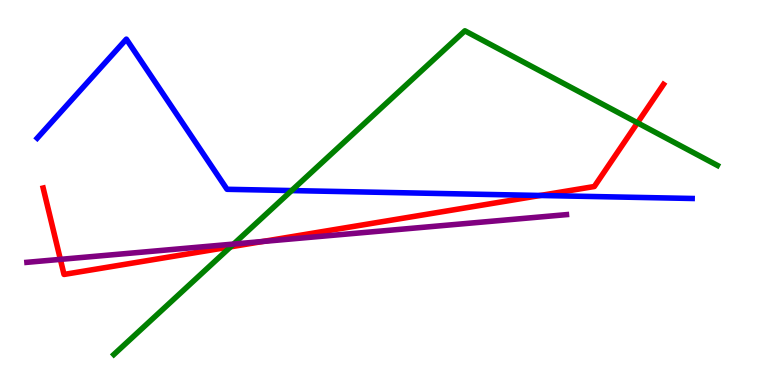[{'lines': ['blue', 'red'], 'intersections': [{'x': 6.97, 'y': 4.92}]}, {'lines': ['green', 'red'], 'intersections': [{'x': 2.98, 'y': 3.59}, {'x': 8.23, 'y': 6.81}]}, {'lines': ['purple', 'red'], 'intersections': [{'x': 0.779, 'y': 3.26}, {'x': 3.39, 'y': 3.73}]}, {'lines': ['blue', 'green'], 'intersections': [{'x': 3.76, 'y': 5.05}]}, {'lines': ['blue', 'purple'], 'intersections': []}, {'lines': ['green', 'purple'], 'intersections': [{'x': 3.01, 'y': 3.66}]}]